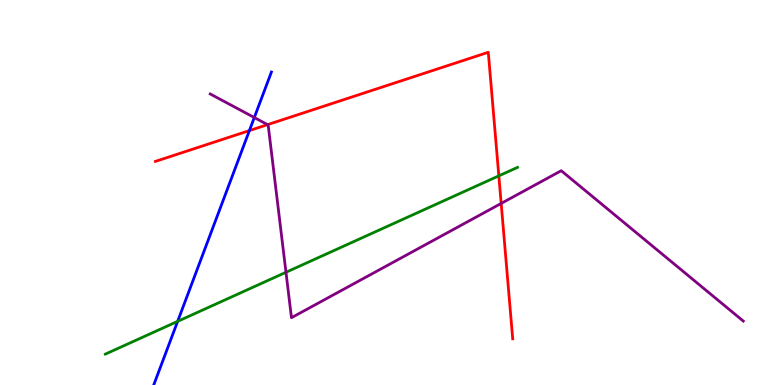[{'lines': ['blue', 'red'], 'intersections': [{'x': 3.22, 'y': 6.61}]}, {'lines': ['green', 'red'], 'intersections': [{'x': 6.44, 'y': 5.43}]}, {'lines': ['purple', 'red'], 'intersections': [{'x': 3.45, 'y': 6.76}, {'x': 6.47, 'y': 4.72}]}, {'lines': ['blue', 'green'], 'intersections': [{'x': 2.29, 'y': 1.65}]}, {'lines': ['blue', 'purple'], 'intersections': [{'x': 3.28, 'y': 6.95}]}, {'lines': ['green', 'purple'], 'intersections': [{'x': 3.69, 'y': 2.93}]}]